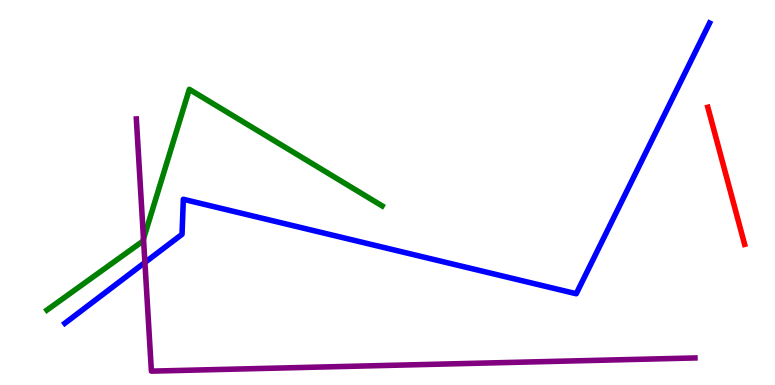[{'lines': ['blue', 'red'], 'intersections': []}, {'lines': ['green', 'red'], 'intersections': []}, {'lines': ['purple', 'red'], 'intersections': []}, {'lines': ['blue', 'green'], 'intersections': []}, {'lines': ['blue', 'purple'], 'intersections': [{'x': 1.87, 'y': 3.18}]}, {'lines': ['green', 'purple'], 'intersections': [{'x': 1.85, 'y': 3.79}]}]